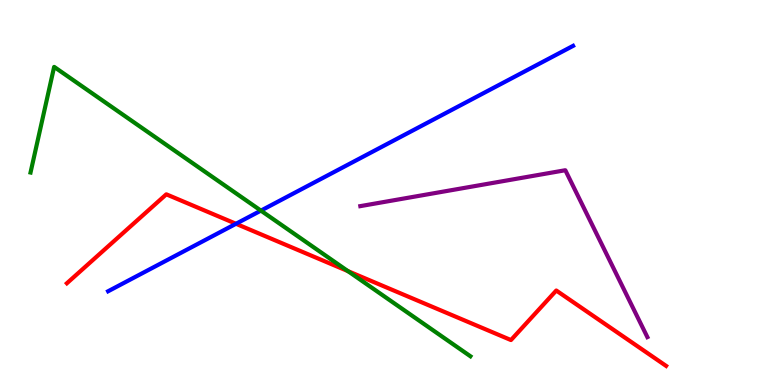[{'lines': ['blue', 'red'], 'intersections': [{'x': 3.04, 'y': 4.19}]}, {'lines': ['green', 'red'], 'intersections': [{'x': 4.49, 'y': 2.96}]}, {'lines': ['purple', 'red'], 'intersections': []}, {'lines': ['blue', 'green'], 'intersections': [{'x': 3.37, 'y': 4.53}]}, {'lines': ['blue', 'purple'], 'intersections': []}, {'lines': ['green', 'purple'], 'intersections': []}]